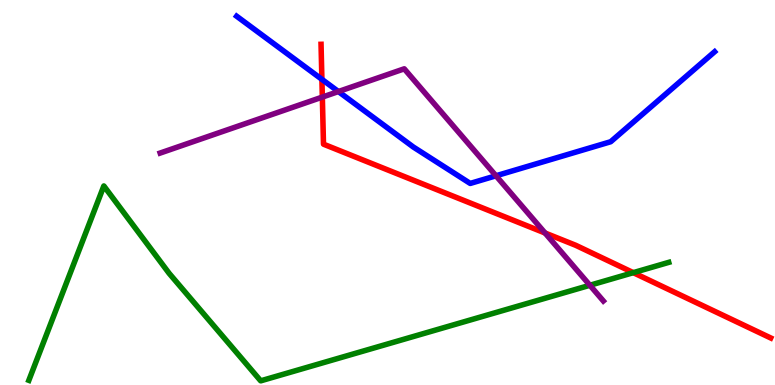[{'lines': ['blue', 'red'], 'intersections': [{'x': 4.15, 'y': 7.94}]}, {'lines': ['green', 'red'], 'intersections': [{'x': 8.17, 'y': 2.92}]}, {'lines': ['purple', 'red'], 'intersections': [{'x': 4.16, 'y': 7.48}, {'x': 7.03, 'y': 3.95}]}, {'lines': ['blue', 'green'], 'intersections': []}, {'lines': ['blue', 'purple'], 'intersections': [{'x': 4.37, 'y': 7.62}, {'x': 6.4, 'y': 5.43}]}, {'lines': ['green', 'purple'], 'intersections': [{'x': 7.61, 'y': 2.59}]}]